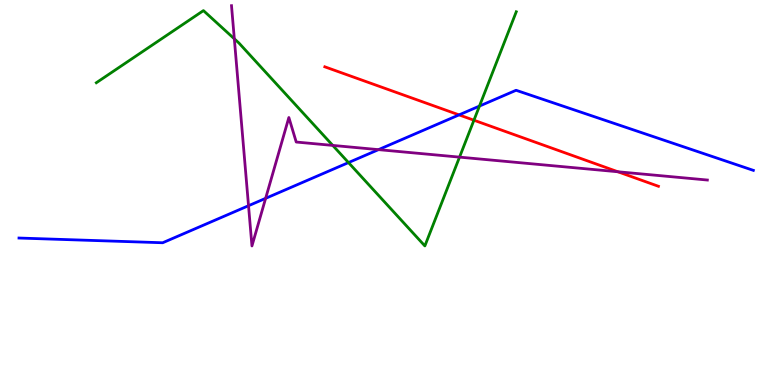[{'lines': ['blue', 'red'], 'intersections': [{'x': 5.92, 'y': 7.02}]}, {'lines': ['green', 'red'], 'intersections': [{'x': 6.12, 'y': 6.88}]}, {'lines': ['purple', 'red'], 'intersections': [{'x': 7.97, 'y': 5.54}]}, {'lines': ['blue', 'green'], 'intersections': [{'x': 4.5, 'y': 5.78}, {'x': 6.19, 'y': 7.24}]}, {'lines': ['blue', 'purple'], 'intersections': [{'x': 3.21, 'y': 4.66}, {'x': 3.43, 'y': 4.85}, {'x': 4.88, 'y': 6.11}]}, {'lines': ['green', 'purple'], 'intersections': [{'x': 3.02, 'y': 8.99}, {'x': 4.29, 'y': 6.22}, {'x': 5.93, 'y': 5.92}]}]